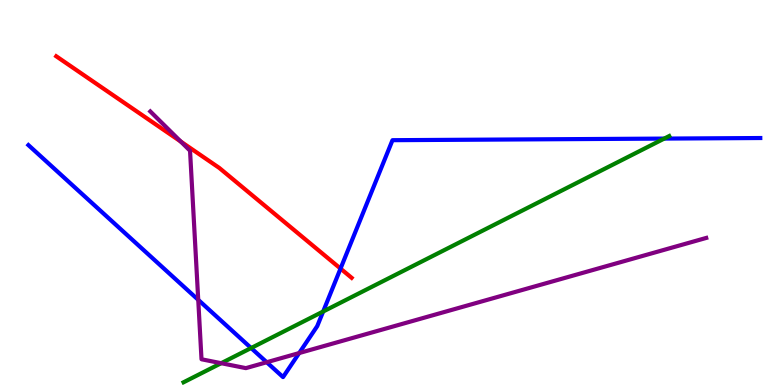[{'lines': ['blue', 'red'], 'intersections': [{'x': 4.39, 'y': 3.02}]}, {'lines': ['green', 'red'], 'intersections': []}, {'lines': ['purple', 'red'], 'intersections': [{'x': 2.33, 'y': 6.32}]}, {'lines': ['blue', 'green'], 'intersections': [{'x': 3.24, 'y': 0.96}, {'x': 4.17, 'y': 1.91}, {'x': 8.57, 'y': 6.4}]}, {'lines': ['blue', 'purple'], 'intersections': [{'x': 2.56, 'y': 2.21}, {'x': 3.44, 'y': 0.591}, {'x': 3.86, 'y': 0.83}]}, {'lines': ['green', 'purple'], 'intersections': [{'x': 2.85, 'y': 0.566}]}]